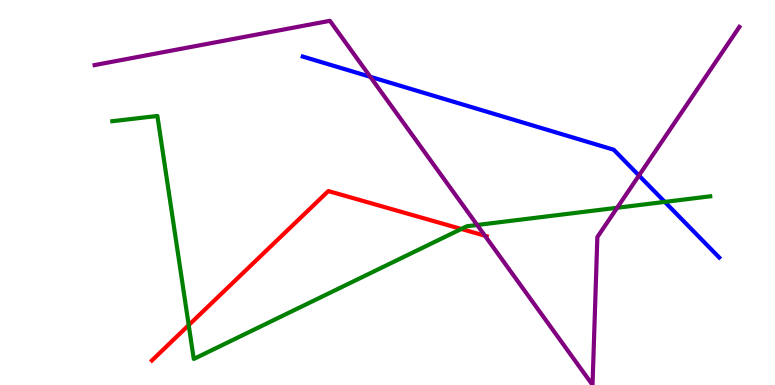[{'lines': ['blue', 'red'], 'intersections': []}, {'lines': ['green', 'red'], 'intersections': [{'x': 2.43, 'y': 1.55}, {'x': 5.95, 'y': 4.05}]}, {'lines': ['purple', 'red'], 'intersections': [{'x': 6.26, 'y': 3.88}]}, {'lines': ['blue', 'green'], 'intersections': [{'x': 8.58, 'y': 4.76}]}, {'lines': ['blue', 'purple'], 'intersections': [{'x': 4.78, 'y': 8.01}, {'x': 8.24, 'y': 5.44}]}, {'lines': ['green', 'purple'], 'intersections': [{'x': 6.16, 'y': 4.16}, {'x': 7.96, 'y': 4.6}]}]